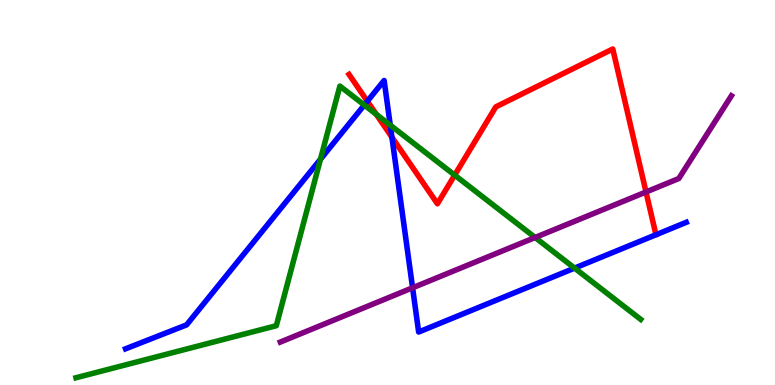[{'lines': ['blue', 'red'], 'intersections': [{'x': 4.74, 'y': 7.37}, {'x': 5.06, 'y': 6.44}]}, {'lines': ['green', 'red'], 'intersections': [{'x': 4.86, 'y': 7.03}, {'x': 5.87, 'y': 5.45}]}, {'lines': ['purple', 'red'], 'intersections': [{'x': 8.34, 'y': 5.01}]}, {'lines': ['blue', 'green'], 'intersections': [{'x': 4.14, 'y': 5.86}, {'x': 4.7, 'y': 7.27}, {'x': 5.04, 'y': 6.75}, {'x': 7.41, 'y': 3.04}]}, {'lines': ['blue', 'purple'], 'intersections': [{'x': 5.32, 'y': 2.52}]}, {'lines': ['green', 'purple'], 'intersections': [{'x': 6.9, 'y': 3.83}]}]